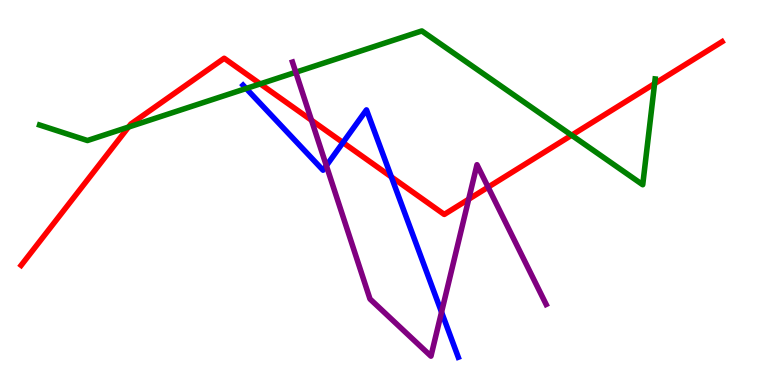[{'lines': ['blue', 'red'], 'intersections': [{'x': 4.43, 'y': 6.3}, {'x': 5.05, 'y': 5.41}]}, {'lines': ['green', 'red'], 'intersections': [{'x': 1.66, 'y': 6.7}, {'x': 3.36, 'y': 7.82}, {'x': 7.38, 'y': 6.49}, {'x': 8.45, 'y': 7.83}]}, {'lines': ['purple', 'red'], 'intersections': [{'x': 4.02, 'y': 6.88}, {'x': 6.05, 'y': 4.83}, {'x': 6.3, 'y': 5.14}]}, {'lines': ['blue', 'green'], 'intersections': [{'x': 3.18, 'y': 7.7}]}, {'lines': ['blue', 'purple'], 'intersections': [{'x': 4.21, 'y': 5.7}, {'x': 5.7, 'y': 1.89}]}, {'lines': ['green', 'purple'], 'intersections': [{'x': 3.82, 'y': 8.12}]}]